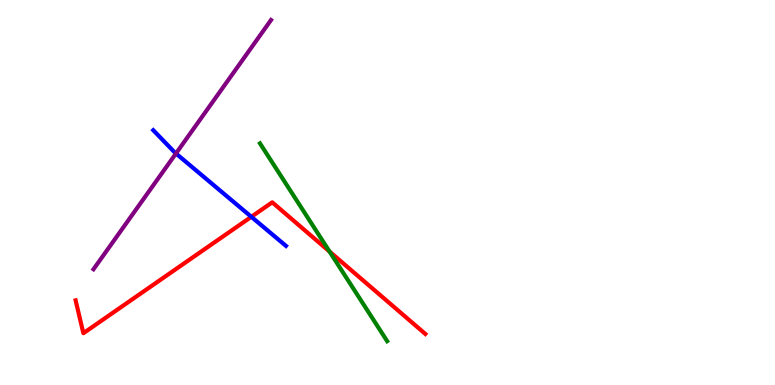[{'lines': ['blue', 'red'], 'intersections': [{'x': 3.24, 'y': 4.37}]}, {'lines': ['green', 'red'], 'intersections': [{'x': 4.25, 'y': 3.46}]}, {'lines': ['purple', 'red'], 'intersections': []}, {'lines': ['blue', 'green'], 'intersections': []}, {'lines': ['blue', 'purple'], 'intersections': [{'x': 2.27, 'y': 6.01}]}, {'lines': ['green', 'purple'], 'intersections': []}]